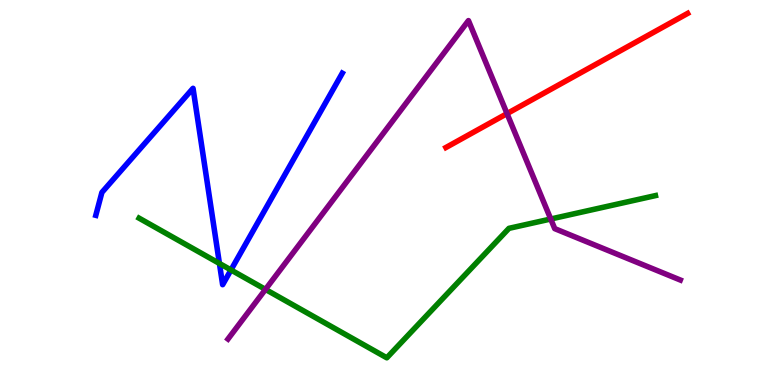[{'lines': ['blue', 'red'], 'intersections': []}, {'lines': ['green', 'red'], 'intersections': []}, {'lines': ['purple', 'red'], 'intersections': [{'x': 6.54, 'y': 7.05}]}, {'lines': ['blue', 'green'], 'intersections': [{'x': 2.83, 'y': 3.16}, {'x': 2.98, 'y': 2.99}]}, {'lines': ['blue', 'purple'], 'intersections': []}, {'lines': ['green', 'purple'], 'intersections': [{'x': 3.43, 'y': 2.48}, {'x': 7.11, 'y': 4.31}]}]